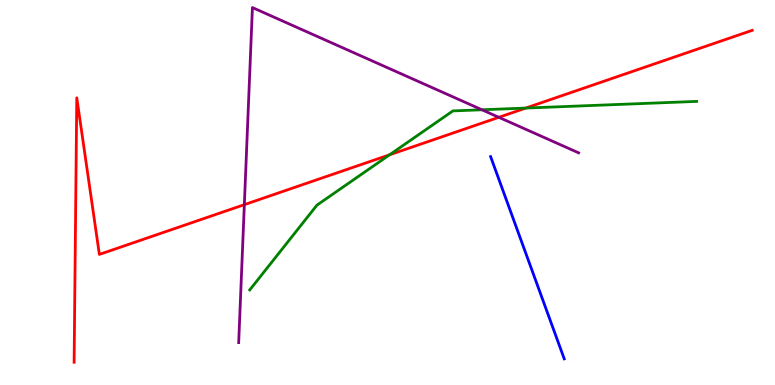[{'lines': ['blue', 'red'], 'intersections': []}, {'lines': ['green', 'red'], 'intersections': [{'x': 5.03, 'y': 5.98}, {'x': 6.78, 'y': 7.19}]}, {'lines': ['purple', 'red'], 'intersections': [{'x': 3.15, 'y': 4.68}, {'x': 6.44, 'y': 6.95}]}, {'lines': ['blue', 'green'], 'intersections': []}, {'lines': ['blue', 'purple'], 'intersections': []}, {'lines': ['green', 'purple'], 'intersections': [{'x': 6.22, 'y': 7.15}]}]